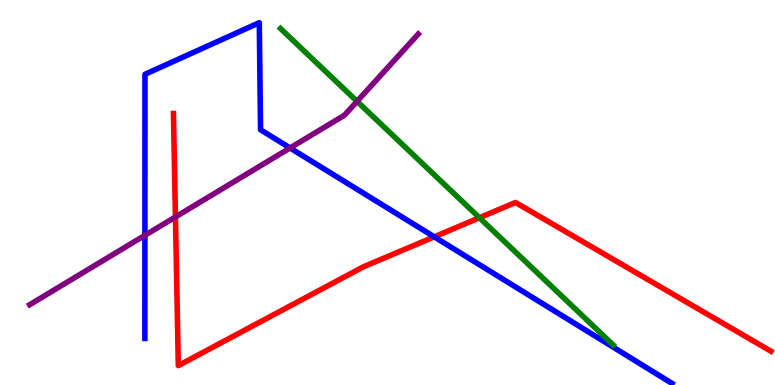[{'lines': ['blue', 'red'], 'intersections': [{'x': 5.6, 'y': 3.85}]}, {'lines': ['green', 'red'], 'intersections': [{'x': 6.19, 'y': 4.34}]}, {'lines': ['purple', 'red'], 'intersections': [{'x': 2.26, 'y': 4.36}]}, {'lines': ['blue', 'green'], 'intersections': []}, {'lines': ['blue', 'purple'], 'intersections': [{'x': 1.87, 'y': 3.89}, {'x': 3.74, 'y': 6.16}]}, {'lines': ['green', 'purple'], 'intersections': [{'x': 4.61, 'y': 7.37}]}]